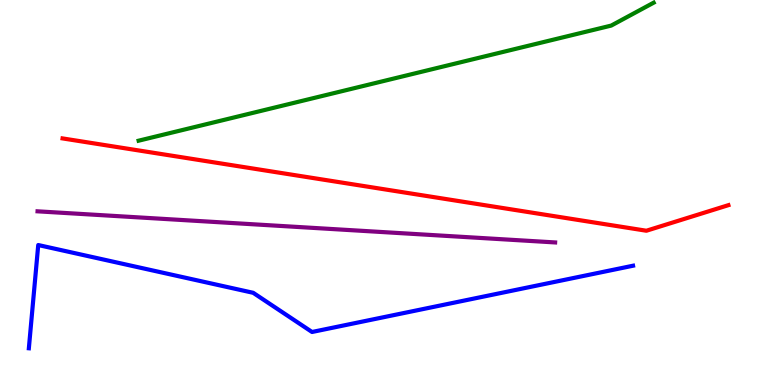[{'lines': ['blue', 'red'], 'intersections': []}, {'lines': ['green', 'red'], 'intersections': []}, {'lines': ['purple', 'red'], 'intersections': []}, {'lines': ['blue', 'green'], 'intersections': []}, {'lines': ['blue', 'purple'], 'intersections': []}, {'lines': ['green', 'purple'], 'intersections': []}]